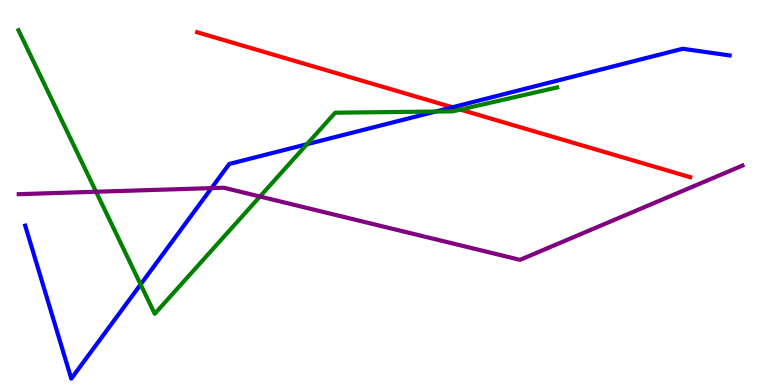[{'lines': ['blue', 'red'], 'intersections': [{'x': 5.84, 'y': 7.21}]}, {'lines': ['green', 'red'], 'intersections': [{'x': 5.94, 'y': 7.15}]}, {'lines': ['purple', 'red'], 'intersections': []}, {'lines': ['blue', 'green'], 'intersections': [{'x': 1.81, 'y': 2.61}, {'x': 3.96, 'y': 6.25}, {'x': 5.62, 'y': 7.1}]}, {'lines': ['blue', 'purple'], 'intersections': [{'x': 2.73, 'y': 5.11}]}, {'lines': ['green', 'purple'], 'intersections': [{'x': 1.24, 'y': 5.02}, {'x': 3.35, 'y': 4.9}]}]